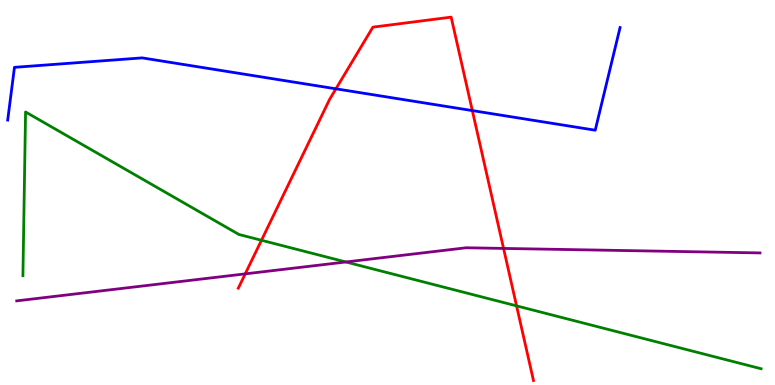[{'lines': ['blue', 'red'], 'intersections': [{'x': 4.33, 'y': 7.69}, {'x': 6.09, 'y': 7.13}]}, {'lines': ['green', 'red'], 'intersections': [{'x': 3.37, 'y': 3.76}, {'x': 6.67, 'y': 2.06}]}, {'lines': ['purple', 'red'], 'intersections': [{'x': 3.16, 'y': 2.89}, {'x': 6.5, 'y': 3.55}]}, {'lines': ['blue', 'green'], 'intersections': []}, {'lines': ['blue', 'purple'], 'intersections': []}, {'lines': ['green', 'purple'], 'intersections': [{'x': 4.46, 'y': 3.2}]}]